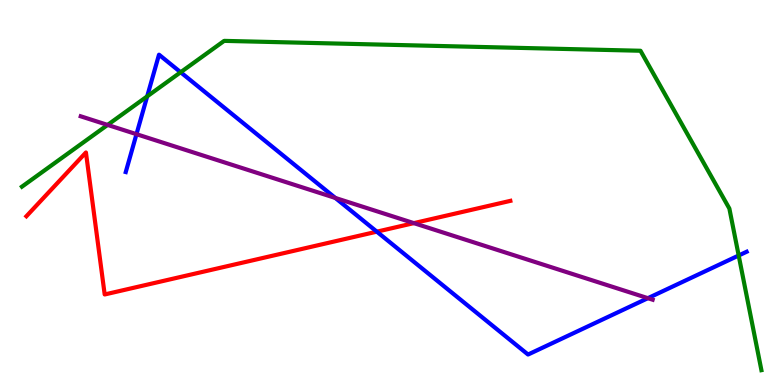[{'lines': ['blue', 'red'], 'intersections': [{'x': 4.86, 'y': 3.98}]}, {'lines': ['green', 'red'], 'intersections': []}, {'lines': ['purple', 'red'], 'intersections': [{'x': 5.34, 'y': 4.2}]}, {'lines': ['blue', 'green'], 'intersections': [{'x': 1.9, 'y': 7.5}, {'x': 2.33, 'y': 8.12}, {'x': 9.53, 'y': 3.36}]}, {'lines': ['blue', 'purple'], 'intersections': [{'x': 1.76, 'y': 6.51}, {'x': 4.33, 'y': 4.86}, {'x': 8.36, 'y': 2.26}]}, {'lines': ['green', 'purple'], 'intersections': [{'x': 1.39, 'y': 6.76}]}]